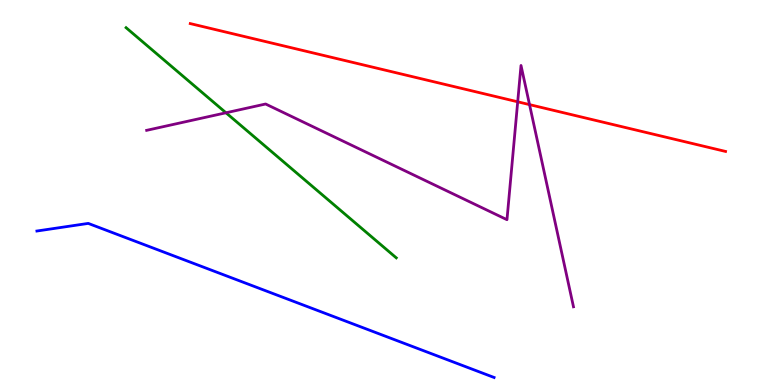[{'lines': ['blue', 'red'], 'intersections': []}, {'lines': ['green', 'red'], 'intersections': []}, {'lines': ['purple', 'red'], 'intersections': [{'x': 6.68, 'y': 7.36}, {'x': 6.83, 'y': 7.28}]}, {'lines': ['blue', 'green'], 'intersections': []}, {'lines': ['blue', 'purple'], 'intersections': []}, {'lines': ['green', 'purple'], 'intersections': [{'x': 2.92, 'y': 7.07}]}]